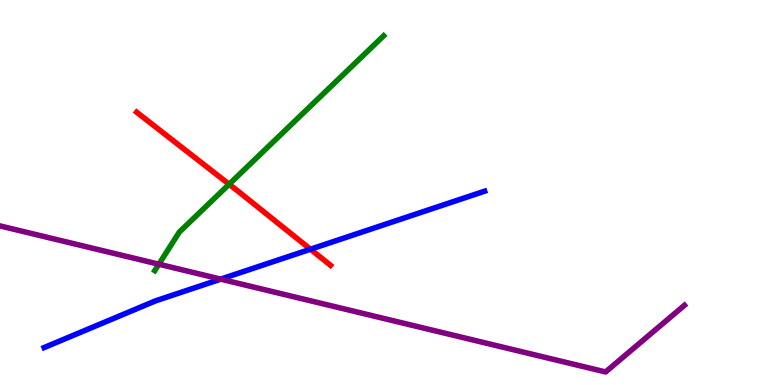[{'lines': ['blue', 'red'], 'intersections': [{'x': 4.01, 'y': 3.53}]}, {'lines': ['green', 'red'], 'intersections': [{'x': 2.96, 'y': 5.21}]}, {'lines': ['purple', 'red'], 'intersections': []}, {'lines': ['blue', 'green'], 'intersections': []}, {'lines': ['blue', 'purple'], 'intersections': [{'x': 2.85, 'y': 2.75}]}, {'lines': ['green', 'purple'], 'intersections': [{'x': 2.05, 'y': 3.14}]}]